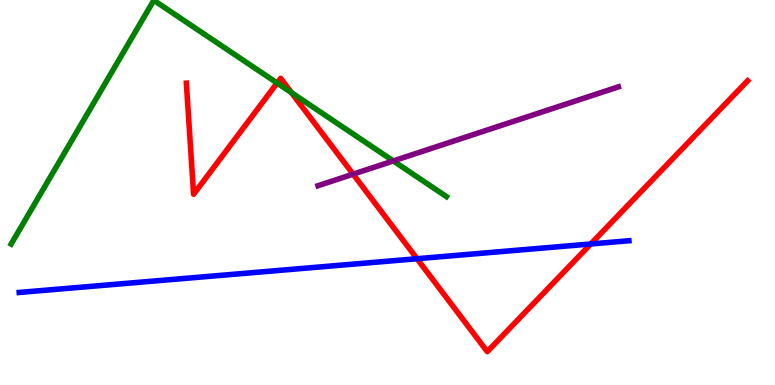[{'lines': ['blue', 'red'], 'intersections': [{'x': 5.38, 'y': 3.28}, {'x': 7.62, 'y': 3.66}]}, {'lines': ['green', 'red'], 'intersections': [{'x': 3.58, 'y': 7.84}, {'x': 3.76, 'y': 7.59}]}, {'lines': ['purple', 'red'], 'intersections': [{'x': 4.56, 'y': 5.48}]}, {'lines': ['blue', 'green'], 'intersections': []}, {'lines': ['blue', 'purple'], 'intersections': []}, {'lines': ['green', 'purple'], 'intersections': [{'x': 5.07, 'y': 5.82}]}]